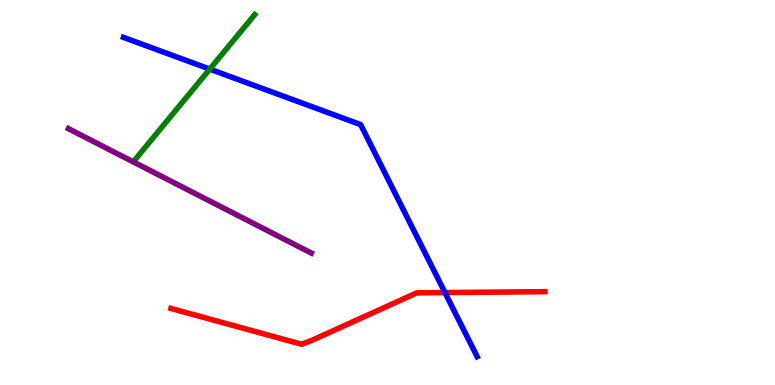[{'lines': ['blue', 'red'], 'intersections': [{'x': 5.74, 'y': 2.4}]}, {'lines': ['green', 'red'], 'intersections': []}, {'lines': ['purple', 'red'], 'intersections': []}, {'lines': ['blue', 'green'], 'intersections': [{'x': 2.71, 'y': 8.2}]}, {'lines': ['blue', 'purple'], 'intersections': []}, {'lines': ['green', 'purple'], 'intersections': []}]